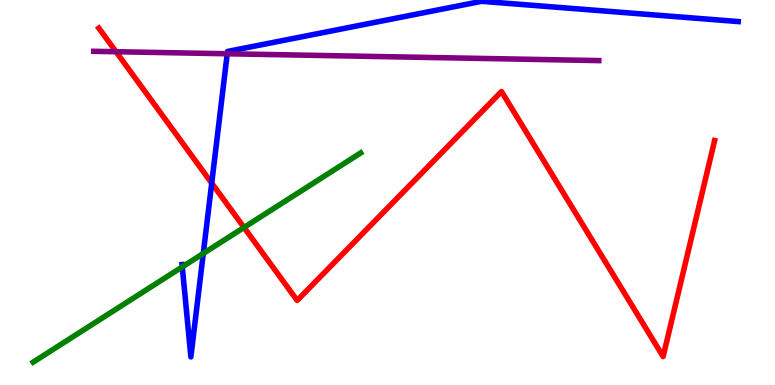[{'lines': ['blue', 'red'], 'intersections': [{'x': 2.73, 'y': 5.24}]}, {'lines': ['green', 'red'], 'intersections': [{'x': 3.15, 'y': 4.09}]}, {'lines': ['purple', 'red'], 'intersections': [{'x': 1.5, 'y': 8.66}]}, {'lines': ['blue', 'green'], 'intersections': [{'x': 2.35, 'y': 3.07}, {'x': 2.62, 'y': 3.42}]}, {'lines': ['blue', 'purple'], 'intersections': [{'x': 2.93, 'y': 8.6}]}, {'lines': ['green', 'purple'], 'intersections': []}]